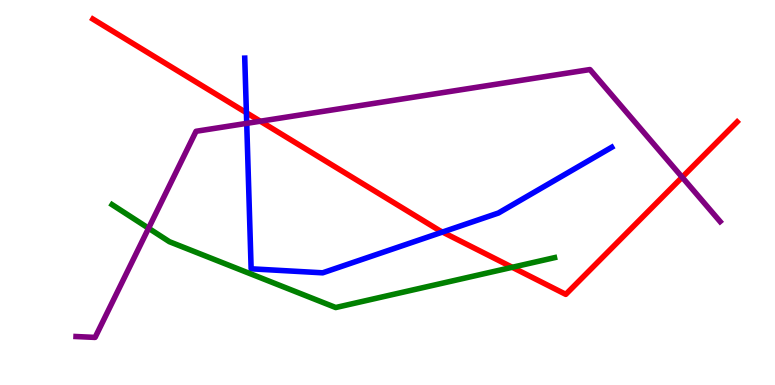[{'lines': ['blue', 'red'], 'intersections': [{'x': 3.18, 'y': 7.07}, {'x': 5.71, 'y': 3.97}]}, {'lines': ['green', 'red'], 'intersections': [{'x': 6.61, 'y': 3.06}]}, {'lines': ['purple', 'red'], 'intersections': [{'x': 3.36, 'y': 6.85}, {'x': 8.8, 'y': 5.4}]}, {'lines': ['blue', 'green'], 'intersections': []}, {'lines': ['blue', 'purple'], 'intersections': [{'x': 3.18, 'y': 6.8}]}, {'lines': ['green', 'purple'], 'intersections': [{'x': 1.92, 'y': 4.07}]}]